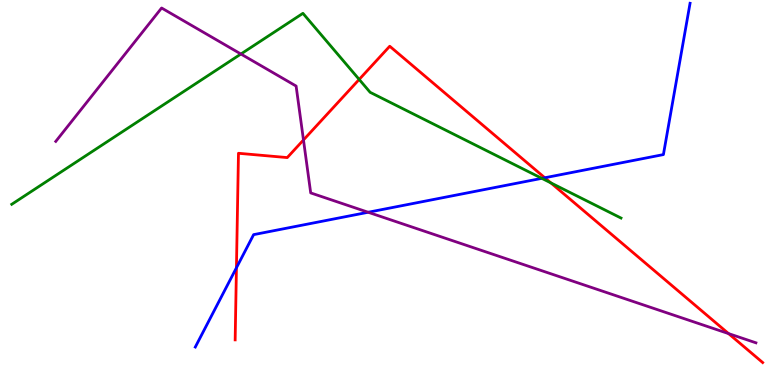[{'lines': ['blue', 'red'], 'intersections': [{'x': 3.05, 'y': 3.04}, {'x': 7.03, 'y': 5.38}]}, {'lines': ['green', 'red'], 'intersections': [{'x': 4.63, 'y': 7.94}, {'x': 7.11, 'y': 5.25}]}, {'lines': ['purple', 'red'], 'intersections': [{'x': 3.92, 'y': 6.36}, {'x': 9.4, 'y': 1.34}]}, {'lines': ['blue', 'green'], 'intersections': [{'x': 6.99, 'y': 5.37}]}, {'lines': ['blue', 'purple'], 'intersections': [{'x': 4.75, 'y': 4.49}]}, {'lines': ['green', 'purple'], 'intersections': [{'x': 3.11, 'y': 8.6}]}]